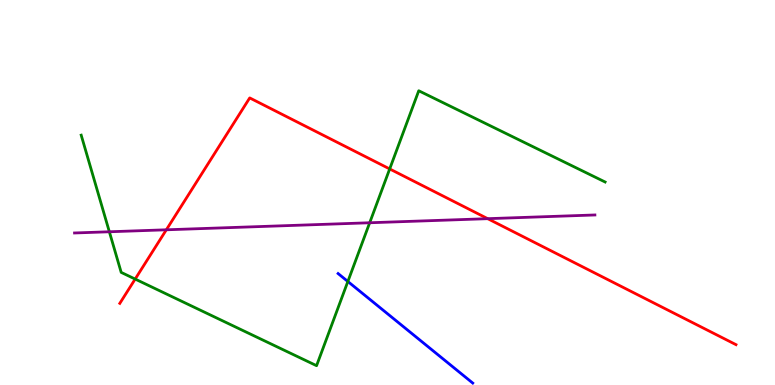[{'lines': ['blue', 'red'], 'intersections': []}, {'lines': ['green', 'red'], 'intersections': [{'x': 1.74, 'y': 2.75}, {'x': 5.03, 'y': 5.61}]}, {'lines': ['purple', 'red'], 'intersections': [{'x': 2.15, 'y': 4.03}, {'x': 6.29, 'y': 4.32}]}, {'lines': ['blue', 'green'], 'intersections': [{'x': 4.49, 'y': 2.69}]}, {'lines': ['blue', 'purple'], 'intersections': []}, {'lines': ['green', 'purple'], 'intersections': [{'x': 1.41, 'y': 3.98}, {'x': 4.77, 'y': 4.21}]}]